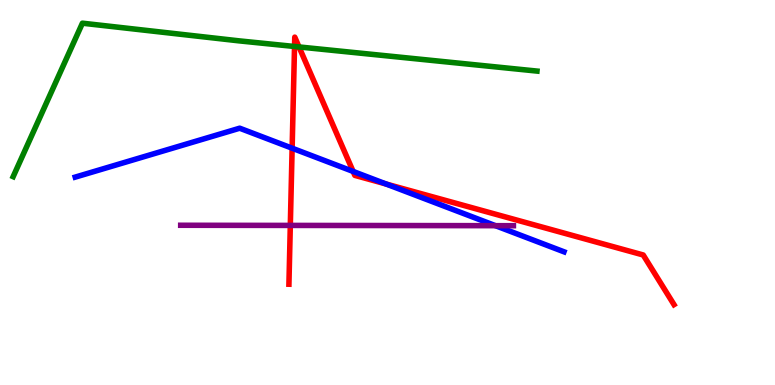[{'lines': ['blue', 'red'], 'intersections': [{'x': 3.77, 'y': 6.15}, {'x': 4.56, 'y': 5.55}, {'x': 4.98, 'y': 5.22}]}, {'lines': ['green', 'red'], 'intersections': [{'x': 3.8, 'y': 8.79}, {'x': 3.86, 'y': 8.78}]}, {'lines': ['purple', 'red'], 'intersections': [{'x': 3.75, 'y': 4.15}]}, {'lines': ['blue', 'green'], 'intersections': []}, {'lines': ['blue', 'purple'], 'intersections': [{'x': 6.39, 'y': 4.14}]}, {'lines': ['green', 'purple'], 'intersections': []}]